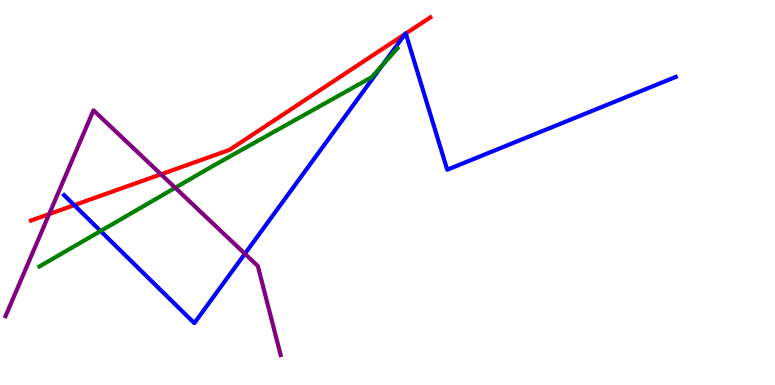[{'lines': ['blue', 'red'], 'intersections': [{'x': 0.958, 'y': 4.67}, {'x': 5.23, 'y': 9.12}, {'x': 5.24, 'y': 9.13}]}, {'lines': ['green', 'red'], 'intersections': []}, {'lines': ['purple', 'red'], 'intersections': [{'x': 0.634, 'y': 4.44}, {'x': 2.08, 'y': 5.47}]}, {'lines': ['blue', 'green'], 'intersections': [{'x': 1.3, 'y': 4.0}, {'x': 4.93, 'y': 8.31}]}, {'lines': ['blue', 'purple'], 'intersections': [{'x': 3.16, 'y': 3.41}]}, {'lines': ['green', 'purple'], 'intersections': [{'x': 2.26, 'y': 5.12}]}]